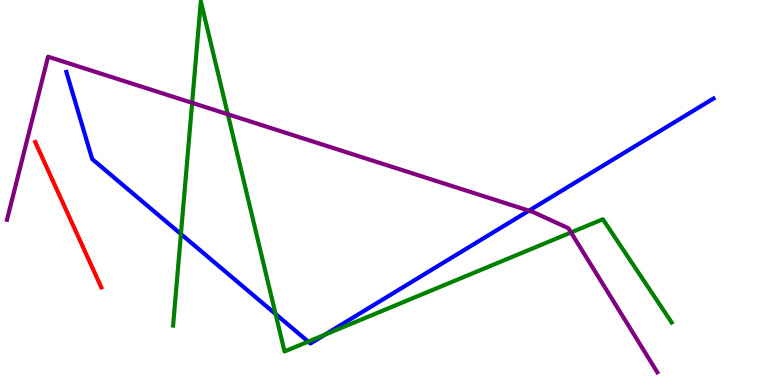[{'lines': ['blue', 'red'], 'intersections': []}, {'lines': ['green', 'red'], 'intersections': []}, {'lines': ['purple', 'red'], 'intersections': []}, {'lines': ['blue', 'green'], 'intersections': [{'x': 2.33, 'y': 3.92}, {'x': 3.56, 'y': 1.84}, {'x': 3.98, 'y': 1.13}, {'x': 4.19, 'y': 1.31}]}, {'lines': ['blue', 'purple'], 'intersections': [{'x': 6.83, 'y': 4.53}]}, {'lines': ['green', 'purple'], 'intersections': [{'x': 2.48, 'y': 7.33}, {'x': 2.94, 'y': 7.03}, {'x': 7.37, 'y': 3.96}]}]